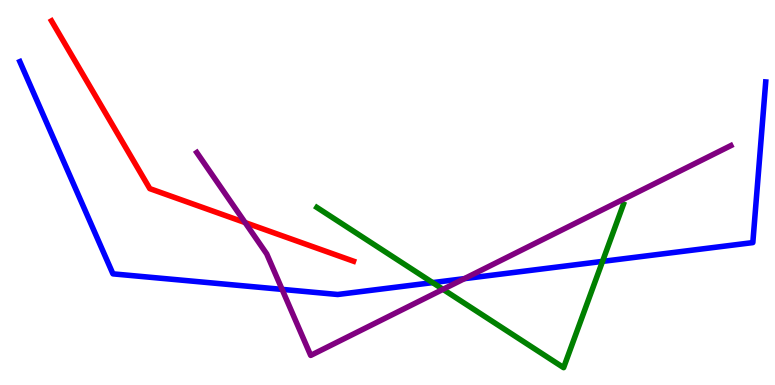[{'lines': ['blue', 'red'], 'intersections': []}, {'lines': ['green', 'red'], 'intersections': []}, {'lines': ['purple', 'red'], 'intersections': [{'x': 3.16, 'y': 4.22}]}, {'lines': ['blue', 'green'], 'intersections': [{'x': 5.58, 'y': 2.66}, {'x': 7.77, 'y': 3.21}]}, {'lines': ['blue', 'purple'], 'intersections': [{'x': 3.64, 'y': 2.48}, {'x': 5.99, 'y': 2.76}]}, {'lines': ['green', 'purple'], 'intersections': [{'x': 5.72, 'y': 2.48}]}]